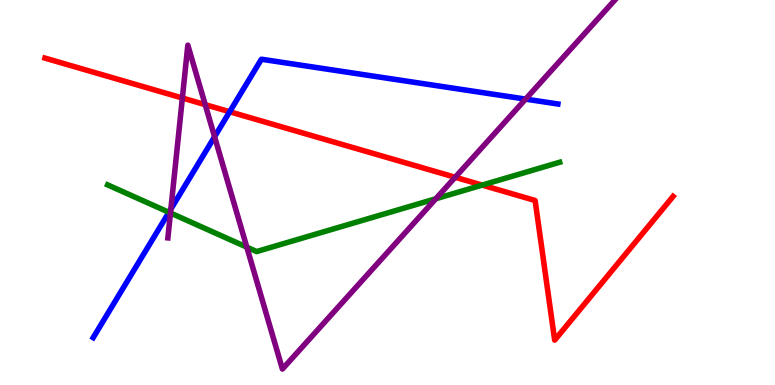[{'lines': ['blue', 'red'], 'intersections': [{'x': 2.96, 'y': 7.1}]}, {'lines': ['green', 'red'], 'intersections': [{'x': 6.22, 'y': 5.19}]}, {'lines': ['purple', 'red'], 'intersections': [{'x': 2.35, 'y': 7.45}, {'x': 2.65, 'y': 7.28}, {'x': 5.87, 'y': 5.4}]}, {'lines': ['blue', 'green'], 'intersections': [{'x': 2.18, 'y': 4.49}]}, {'lines': ['blue', 'purple'], 'intersections': [{'x': 2.2, 'y': 4.57}, {'x': 2.77, 'y': 6.45}, {'x': 6.78, 'y': 7.43}]}, {'lines': ['green', 'purple'], 'intersections': [{'x': 2.2, 'y': 4.47}, {'x': 3.18, 'y': 3.58}, {'x': 5.62, 'y': 4.84}]}]